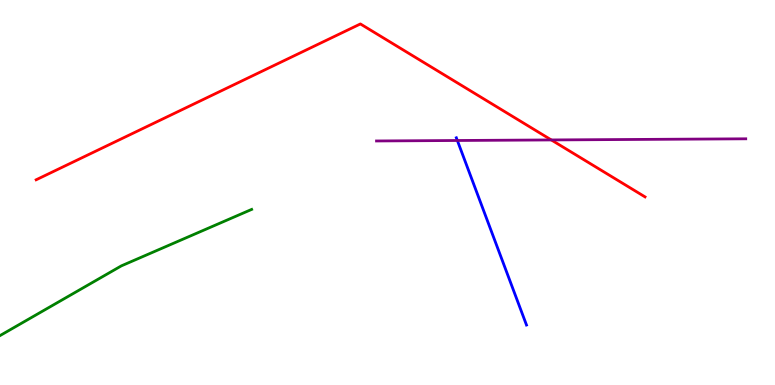[{'lines': ['blue', 'red'], 'intersections': []}, {'lines': ['green', 'red'], 'intersections': []}, {'lines': ['purple', 'red'], 'intersections': [{'x': 7.11, 'y': 6.37}]}, {'lines': ['blue', 'green'], 'intersections': []}, {'lines': ['blue', 'purple'], 'intersections': [{'x': 5.9, 'y': 6.35}]}, {'lines': ['green', 'purple'], 'intersections': []}]